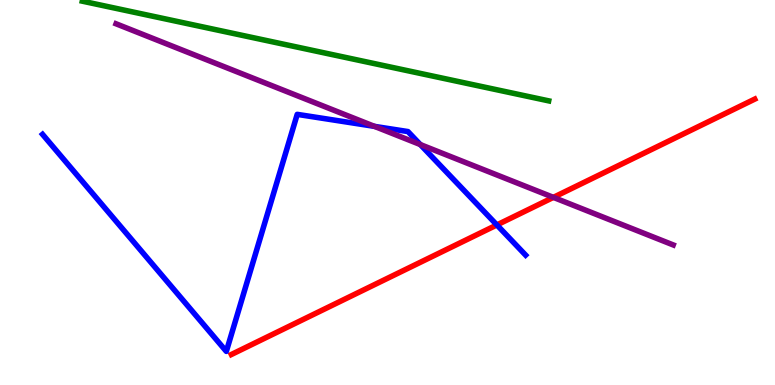[{'lines': ['blue', 'red'], 'intersections': [{'x': 6.41, 'y': 4.16}]}, {'lines': ['green', 'red'], 'intersections': []}, {'lines': ['purple', 'red'], 'intersections': [{'x': 7.14, 'y': 4.87}]}, {'lines': ['blue', 'green'], 'intersections': []}, {'lines': ['blue', 'purple'], 'intersections': [{'x': 4.83, 'y': 6.72}, {'x': 5.42, 'y': 6.25}]}, {'lines': ['green', 'purple'], 'intersections': []}]